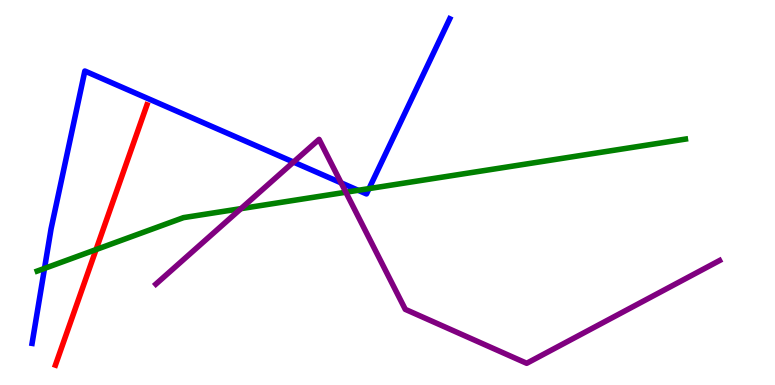[{'lines': ['blue', 'red'], 'intersections': []}, {'lines': ['green', 'red'], 'intersections': [{'x': 1.24, 'y': 3.52}]}, {'lines': ['purple', 'red'], 'intersections': []}, {'lines': ['blue', 'green'], 'intersections': [{'x': 0.574, 'y': 3.03}, {'x': 4.62, 'y': 5.06}, {'x': 4.76, 'y': 5.1}]}, {'lines': ['blue', 'purple'], 'intersections': [{'x': 3.79, 'y': 5.79}, {'x': 4.4, 'y': 5.25}]}, {'lines': ['green', 'purple'], 'intersections': [{'x': 3.11, 'y': 4.58}, {'x': 4.46, 'y': 5.01}]}]